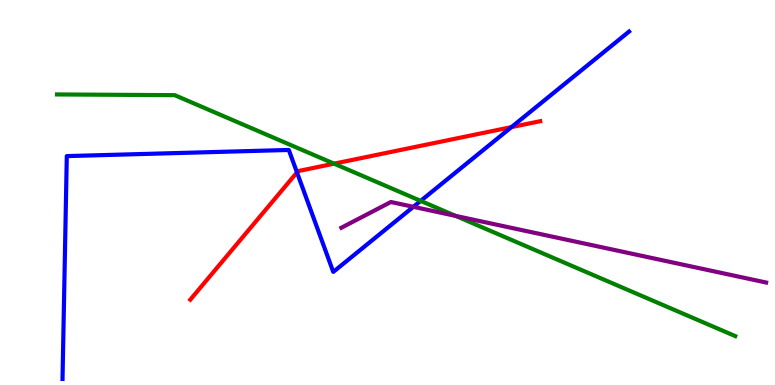[{'lines': ['blue', 'red'], 'intersections': [{'x': 3.83, 'y': 5.52}, {'x': 6.6, 'y': 6.7}]}, {'lines': ['green', 'red'], 'intersections': [{'x': 4.31, 'y': 5.75}]}, {'lines': ['purple', 'red'], 'intersections': []}, {'lines': ['blue', 'green'], 'intersections': [{'x': 5.43, 'y': 4.78}]}, {'lines': ['blue', 'purple'], 'intersections': [{'x': 5.33, 'y': 4.63}]}, {'lines': ['green', 'purple'], 'intersections': [{'x': 5.88, 'y': 4.39}]}]